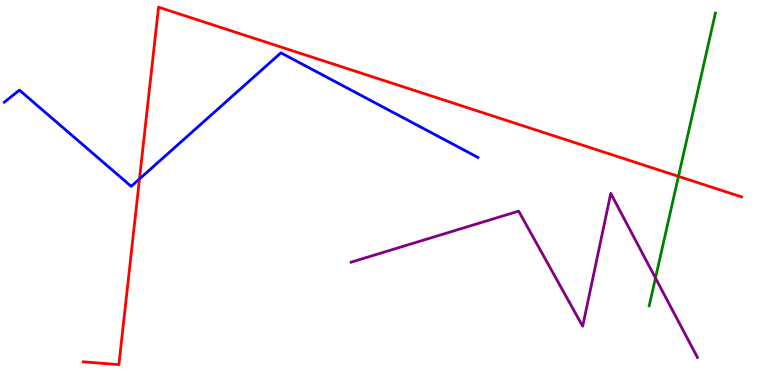[{'lines': ['blue', 'red'], 'intersections': [{'x': 1.8, 'y': 5.35}]}, {'lines': ['green', 'red'], 'intersections': [{'x': 8.75, 'y': 5.42}]}, {'lines': ['purple', 'red'], 'intersections': []}, {'lines': ['blue', 'green'], 'intersections': []}, {'lines': ['blue', 'purple'], 'intersections': []}, {'lines': ['green', 'purple'], 'intersections': [{'x': 8.46, 'y': 2.78}]}]